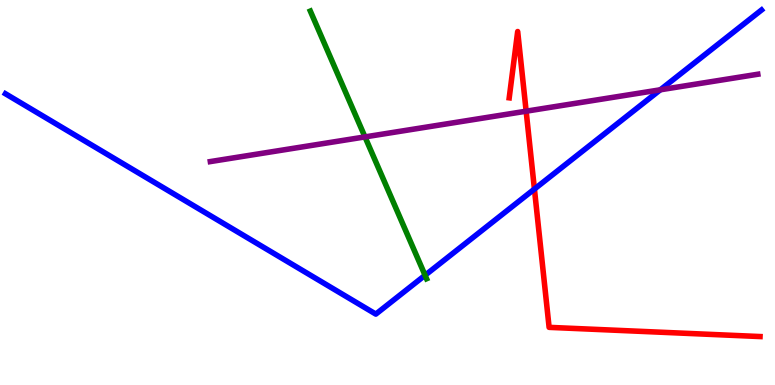[{'lines': ['blue', 'red'], 'intersections': [{'x': 6.9, 'y': 5.09}]}, {'lines': ['green', 'red'], 'intersections': []}, {'lines': ['purple', 'red'], 'intersections': [{'x': 6.79, 'y': 7.11}]}, {'lines': ['blue', 'green'], 'intersections': [{'x': 5.48, 'y': 2.85}]}, {'lines': ['blue', 'purple'], 'intersections': [{'x': 8.52, 'y': 7.67}]}, {'lines': ['green', 'purple'], 'intersections': [{'x': 4.71, 'y': 6.44}]}]